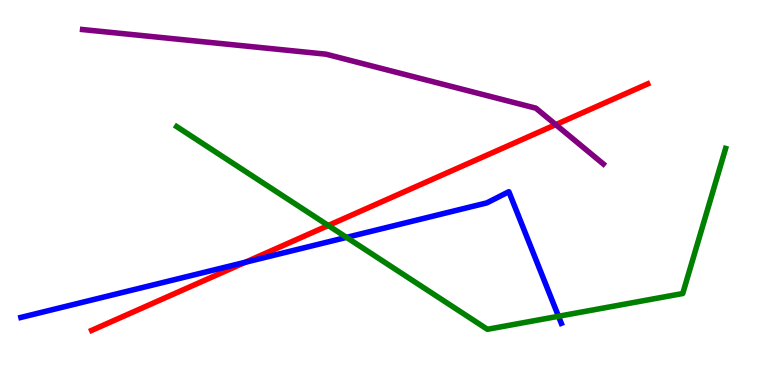[{'lines': ['blue', 'red'], 'intersections': [{'x': 3.17, 'y': 3.19}]}, {'lines': ['green', 'red'], 'intersections': [{'x': 4.24, 'y': 4.14}]}, {'lines': ['purple', 'red'], 'intersections': [{'x': 7.17, 'y': 6.76}]}, {'lines': ['blue', 'green'], 'intersections': [{'x': 4.47, 'y': 3.83}, {'x': 7.21, 'y': 1.79}]}, {'lines': ['blue', 'purple'], 'intersections': []}, {'lines': ['green', 'purple'], 'intersections': []}]